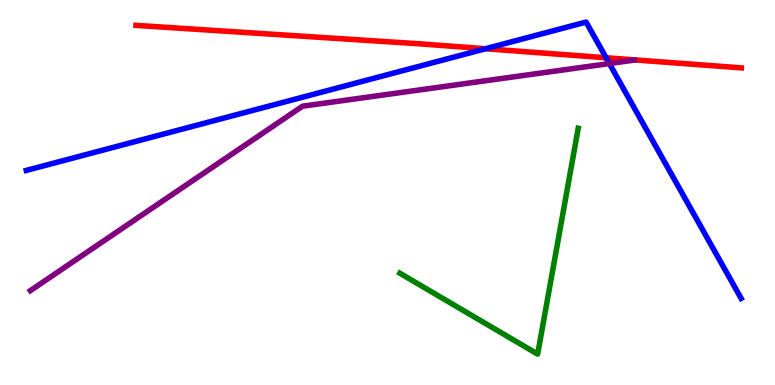[{'lines': ['blue', 'red'], 'intersections': [{'x': 6.26, 'y': 8.73}, {'x': 7.82, 'y': 8.5}]}, {'lines': ['green', 'red'], 'intersections': []}, {'lines': ['purple', 'red'], 'intersections': []}, {'lines': ['blue', 'green'], 'intersections': []}, {'lines': ['blue', 'purple'], 'intersections': [{'x': 7.86, 'y': 8.35}]}, {'lines': ['green', 'purple'], 'intersections': []}]